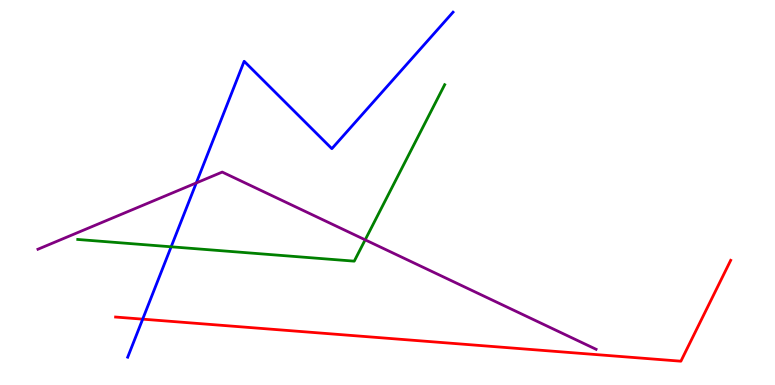[{'lines': ['blue', 'red'], 'intersections': [{'x': 1.84, 'y': 1.71}]}, {'lines': ['green', 'red'], 'intersections': []}, {'lines': ['purple', 'red'], 'intersections': []}, {'lines': ['blue', 'green'], 'intersections': [{'x': 2.21, 'y': 3.59}]}, {'lines': ['blue', 'purple'], 'intersections': [{'x': 2.53, 'y': 5.25}]}, {'lines': ['green', 'purple'], 'intersections': [{'x': 4.71, 'y': 3.77}]}]